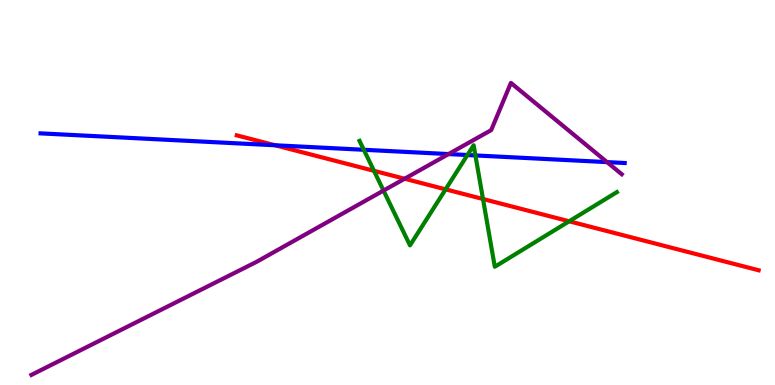[{'lines': ['blue', 'red'], 'intersections': [{'x': 3.55, 'y': 6.23}]}, {'lines': ['green', 'red'], 'intersections': [{'x': 4.83, 'y': 5.56}, {'x': 5.75, 'y': 5.08}, {'x': 6.23, 'y': 4.83}, {'x': 7.34, 'y': 4.25}]}, {'lines': ['purple', 'red'], 'intersections': [{'x': 5.22, 'y': 5.36}]}, {'lines': ['blue', 'green'], 'intersections': [{'x': 4.69, 'y': 6.11}, {'x': 6.03, 'y': 5.97}, {'x': 6.13, 'y': 5.96}]}, {'lines': ['blue', 'purple'], 'intersections': [{'x': 5.79, 'y': 6.0}, {'x': 7.83, 'y': 5.79}]}, {'lines': ['green', 'purple'], 'intersections': [{'x': 4.95, 'y': 5.05}]}]